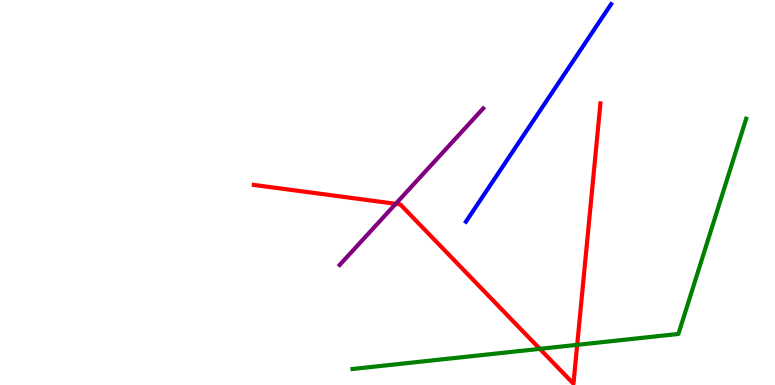[{'lines': ['blue', 'red'], 'intersections': []}, {'lines': ['green', 'red'], 'intersections': [{'x': 6.97, 'y': 0.939}, {'x': 7.45, 'y': 1.04}]}, {'lines': ['purple', 'red'], 'intersections': [{'x': 5.11, 'y': 4.71}]}, {'lines': ['blue', 'green'], 'intersections': []}, {'lines': ['blue', 'purple'], 'intersections': []}, {'lines': ['green', 'purple'], 'intersections': []}]